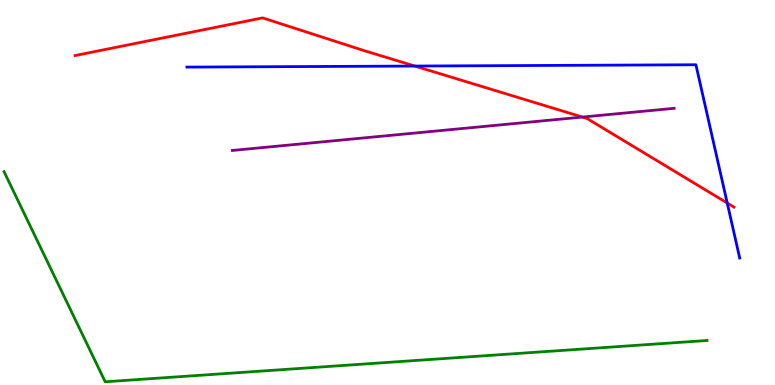[{'lines': ['blue', 'red'], 'intersections': [{'x': 5.35, 'y': 8.28}, {'x': 9.38, 'y': 4.73}]}, {'lines': ['green', 'red'], 'intersections': []}, {'lines': ['purple', 'red'], 'intersections': [{'x': 7.51, 'y': 6.96}]}, {'lines': ['blue', 'green'], 'intersections': []}, {'lines': ['blue', 'purple'], 'intersections': []}, {'lines': ['green', 'purple'], 'intersections': []}]